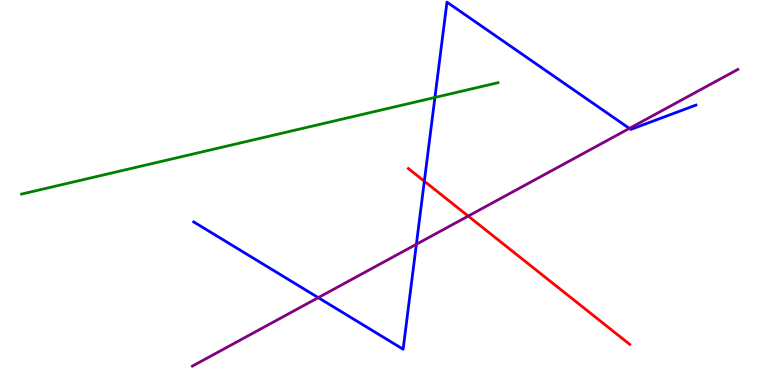[{'lines': ['blue', 'red'], 'intersections': [{'x': 5.48, 'y': 5.29}]}, {'lines': ['green', 'red'], 'intersections': []}, {'lines': ['purple', 'red'], 'intersections': [{'x': 6.04, 'y': 4.39}]}, {'lines': ['blue', 'green'], 'intersections': [{'x': 5.61, 'y': 7.47}]}, {'lines': ['blue', 'purple'], 'intersections': [{'x': 4.11, 'y': 2.27}, {'x': 5.37, 'y': 3.66}, {'x': 8.12, 'y': 6.66}]}, {'lines': ['green', 'purple'], 'intersections': []}]